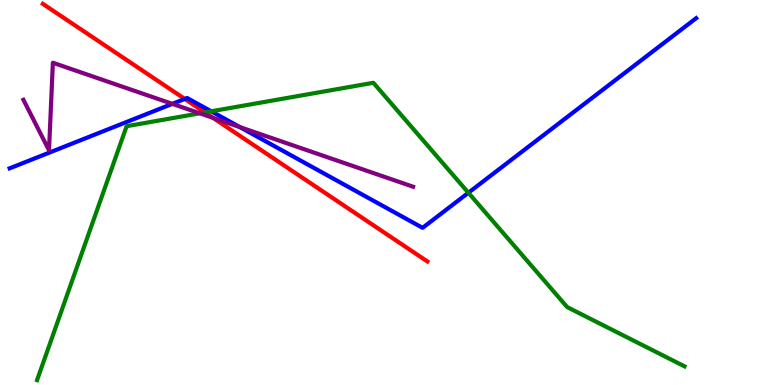[{'lines': ['blue', 'red'], 'intersections': [{'x': 2.38, 'y': 7.43}]}, {'lines': ['green', 'red'], 'intersections': [{'x': 2.64, 'y': 7.08}]}, {'lines': ['purple', 'red'], 'intersections': [{'x': 2.75, 'y': 6.94}]}, {'lines': ['blue', 'green'], 'intersections': [{'x': 2.73, 'y': 7.11}, {'x': 6.04, 'y': 4.99}]}, {'lines': ['blue', 'purple'], 'intersections': [{'x': 2.22, 'y': 7.3}, {'x': 3.09, 'y': 6.7}]}, {'lines': ['green', 'purple'], 'intersections': [{'x': 2.58, 'y': 7.06}]}]